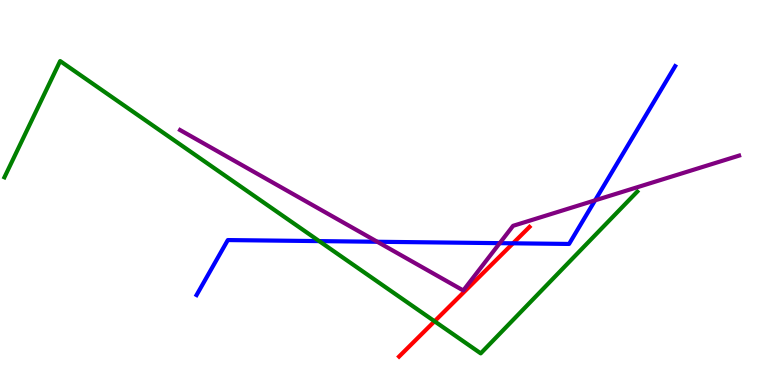[{'lines': ['blue', 'red'], 'intersections': [{'x': 6.62, 'y': 3.68}]}, {'lines': ['green', 'red'], 'intersections': [{'x': 5.61, 'y': 1.65}]}, {'lines': ['purple', 'red'], 'intersections': []}, {'lines': ['blue', 'green'], 'intersections': [{'x': 4.12, 'y': 3.74}]}, {'lines': ['blue', 'purple'], 'intersections': [{'x': 4.87, 'y': 3.72}, {'x': 6.45, 'y': 3.68}, {'x': 7.68, 'y': 4.8}]}, {'lines': ['green', 'purple'], 'intersections': []}]